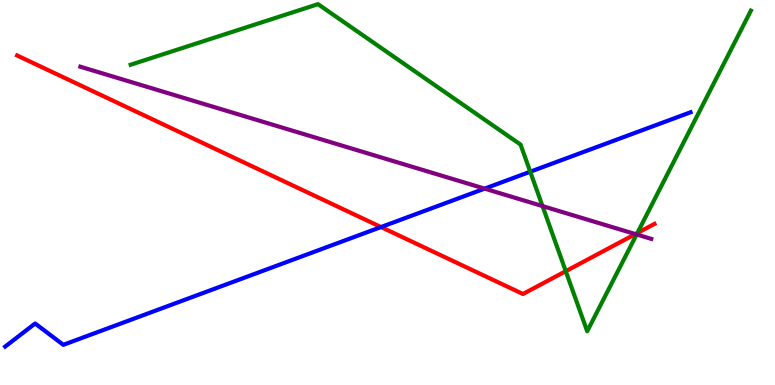[{'lines': ['blue', 'red'], 'intersections': [{'x': 4.92, 'y': 4.1}]}, {'lines': ['green', 'red'], 'intersections': [{'x': 7.3, 'y': 2.96}, {'x': 8.22, 'y': 3.95}]}, {'lines': ['purple', 'red'], 'intersections': [{'x': 8.2, 'y': 3.92}]}, {'lines': ['blue', 'green'], 'intersections': [{'x': 6.84, 'y': 5.54}]}, {'lines': ['blue', 'purple'], 'intersections': [{'x': 6.25, 'y': 5.1}]}, {'lines': ['green', 'purple'], 'intersections': [{'x': 7.0, 'y': 4.65}, {'x': 8.21, 'y': 3.91}]}]